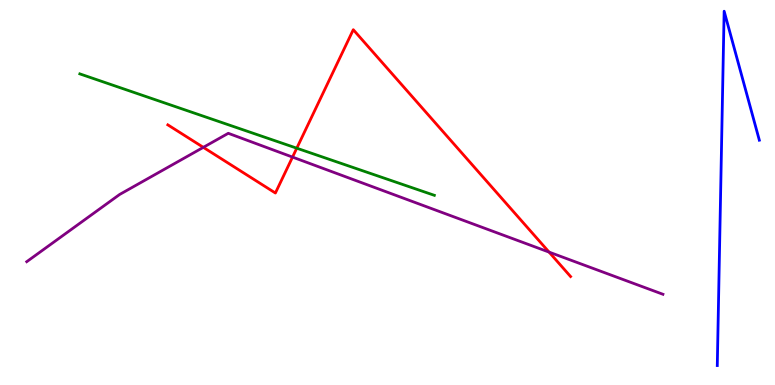[{'lines': ['blue', 'red'], 'intersections': []}, {'lines': ['green', 'red'], 'intersections': [{'x': 3.83, 'y': 6.15}]}, {'lines': ['purple', 'red'], 'intersections': [{'x': 2.62, 'y': 6.17}, {'x': 3.77, 'y': 5.92}, {'x': 7.08, 'y': 3.45}]}, {'lines': ['blue', 'green'], 'intersections': []}, {'lines': ['blue', 'purple'], 'intersections': []}, {'lines': ['green', 'purple'], 'intersections': []}]